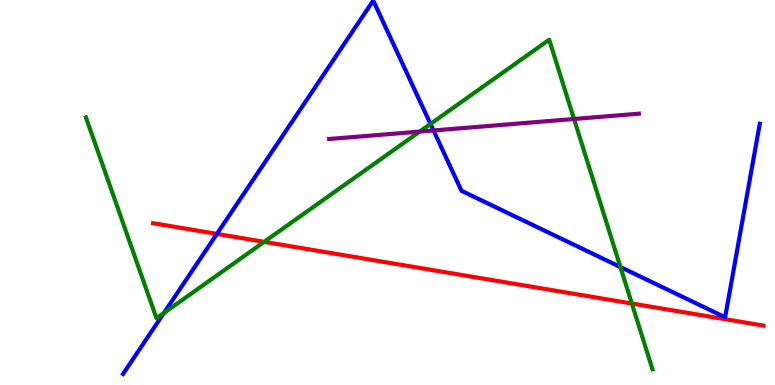[{'lines': ['blue', 'red'], 'intersections': [{'x': 2.8, 'y': 3.92}]}, {'lines': ['green', 'red'], 'intersections': [{'x': 3.41, 'y': 3.72}, {'x': 8.15, 'y': 2.12}]}, {'lines': ['purple', 'red'], 'intersections': []}, {'lines': ['blue', 'green'], 'intersections': [{'x': 2.11, 'y': 1.87}, {'x': 5.55, 'y': 6.78}, {'x': 8.01, 'y': 3.06}]}, {'lines': ['blue', 'purple'], 'intersections': [{'x': 5.59, 'y': 6.61}]}, {'lines': ['green', 'purple'], 'intersections': [{'x': 5.41, 'y': 6.58}, {'x': 7.41, 'y': 6.91}]}]